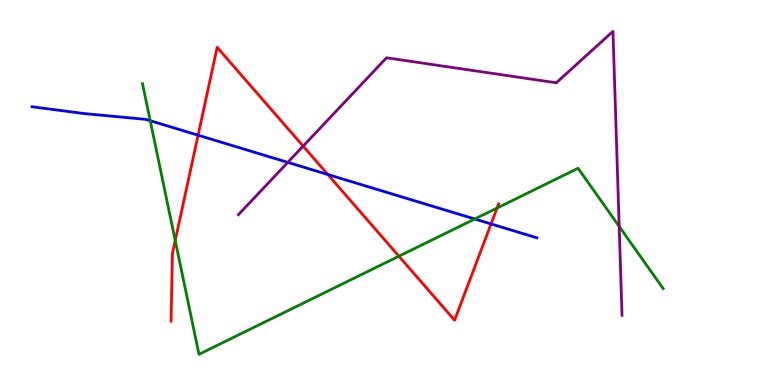[{'lines': ['blue', 'red'], 'intersections': [{'x': 2.56, 'y': 6.49}, {'x': 4.23, 'y': 5.47}, {'x': 6.34, 'y': 4.18}]}, {'lines': ['green', 'red'], 'intersections': [{'x': 2.26, 'y': 3.75}, {'x': 5.15, 'y': 3.35}, {'x': 6.41, 'y': 4.6}]}, {'lines': ['purple', 'red'], 'intersections': [{'x': 3.91, 'y': 6.2}]}, {'lines': ['blue', 'green'], 'intersections': [{'x': 1.94, 'y': 6.86}, {'x': 6.13, 'y': 4.31}]}, {'lines': ['blue', 'purple'], 'intersections': [{'x': 3.71, 'y': 5.78}]}, {'lines': ['green', 'purple'], 'intersections': [{'x': 7.99, 'y': 4.12}]}]